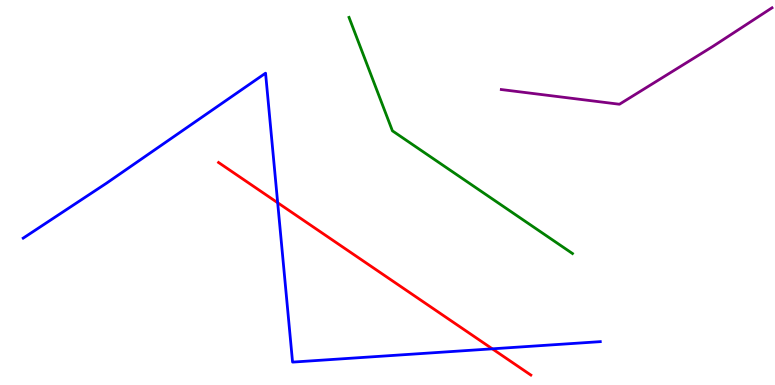[{'lines': ['blue', 'red'], 'intersections': [{'x': 3.58, 'y': 4.73}, {'x': 6.35, 'y': 0.94}]}, {'lines': ['green', 'red'], 'intersections': []}, {'lines': ['purple', 'red'], 'intersections': []}, {'lines': ['blue', 'green'], 'intersections': []}, {'lines': ['blue', 'purple'], 'intersections': []}, {'lines': ['green', 'purple'], 'intersections': []}]